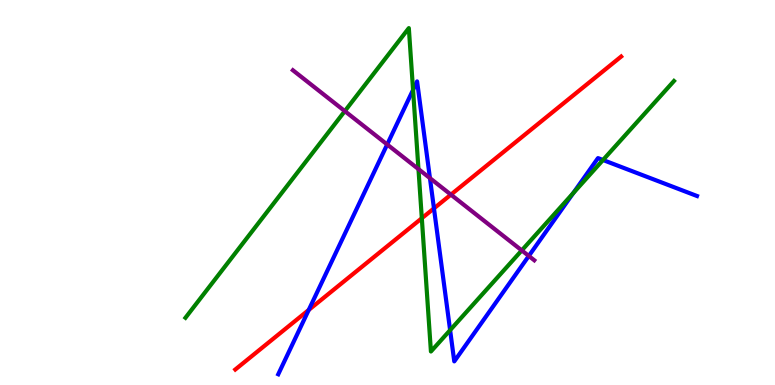[{'lines': ['blue', 'red'], 'intersections': [{'x': 3.98, 'y': 1.95}, {'x': 5.6, 'y': 4.59}]}, {'lines': ['green', 'red'], 'intersections': [{'x': 5.44, 'y': 4.33}]}, {'lines': ['purple', 'red'], 'intersections': [{'x': 5.82, 'y': 4.94}]}, {'lines': ['blue', 'green'], 'intersections': [{'x': 5.33, 'y': 7.66}, {'x': 5.81, 'y': 1.42}, {'x': 7.4, 'y': 4.98}, {'x': 7.78, 'y': 5.84}]}, {'lines': ['blue', 'purple'], 'intersections': [{'x': 5.0, 'y': 6.25}, {'x': 5.55, 'y': 5.37}, {'x': 6.82, 'y': 3.35}]}, {'lines': ['green', 'purple'], 'intersections': [{'x': 4.45, 'y': 7.11}, {'x': 5.4, 'y': 5.61}, {'x': 6.73, 'y': 3.5}]}]